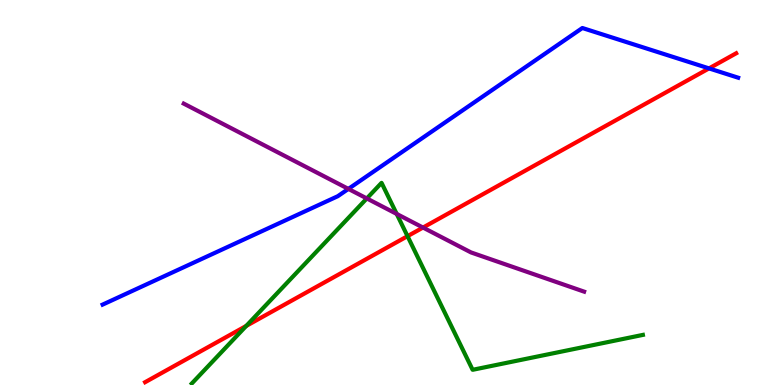[{'lines': ['blue', 'red'], 'intersections': [{'x': 9.15, 'y': 8.22}]}, {'lines': ['green', 'red'], 'intersections': [{'x': 3.18, 'y': 1.53}, {'x': 5.26, 'y': 3.87}]}, {'lines': ['purple', 'red'], 'intersections': [{'x': 5.46, 'y': 4.09}]}, {'lines': ['blue', 'green'], 'intersections': []}, {'lines': ['blue', 'purple'], 'intersections': [{'x': 4.5, 'y': 5.09}]}, {'lines': ['green', 'purple'], 'intersections': [{'x': 4.73, 'y': 4.85}, {'x': 5.12, 'y': 4.44}]}]